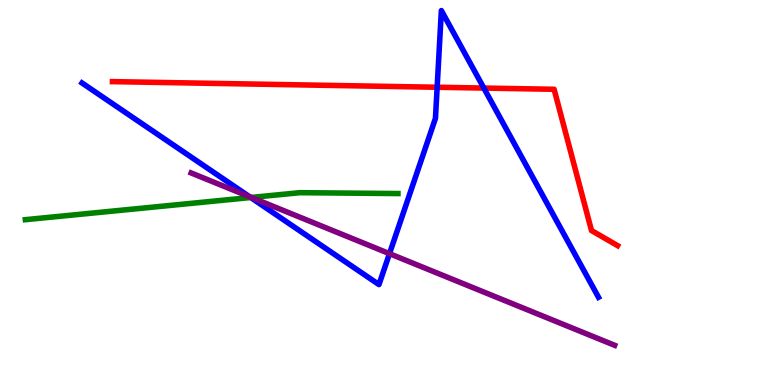[{'lines': ['blue', 'red'], 'intersections': [{'x': 5.64, 'y': 7.73}, {'x': 6.24, 'y': 7.71}]}, {'lines': ['green', 'red'], 'intersections': []}, {'lines': ['purple', 'red'], 'intersections': []}, {'lines': ['blue', 'green'], 'intersections': [{'x': 3.24, 'y': 4.87}]}, {'lines': ['blue', 'purple'], 'intersections': [{'x': 3.22, 'y': 4.89}, {'x': 5.03, 'y': 3.41}]}, {'lines': ['green', 'purple'], 'intersections': [{'x': 3.24, 'y': 4.87}]}]